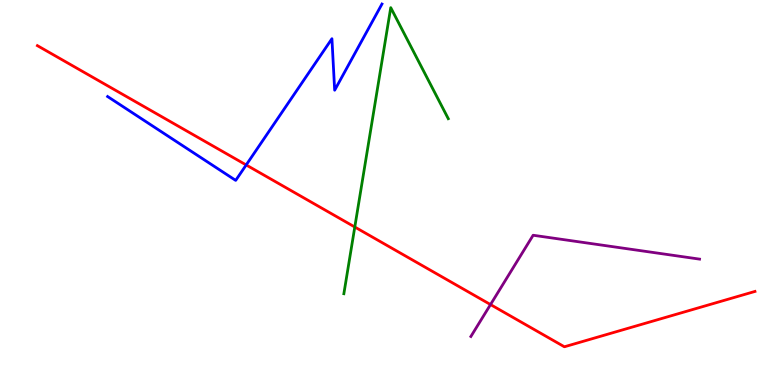[{'lines': ['blue', 'red'], 'intersections': [{'x': 3.18, 'y': 5.72}]}, {'lines': ['green', 'red'], 'intersections': [{'x': 4.58, 'y': 4.1}]}, {'lines': ['purple', 'red'], 'intersections': [{'x': 6.33, 'y': 2.09}]}, {'lines': ['blue', 'green'], 'intersections': []}, {'lines': ['blue', 'purple'], 'intersections': []}, {'lines': ['green', 'purple'], 'intersections': []}]